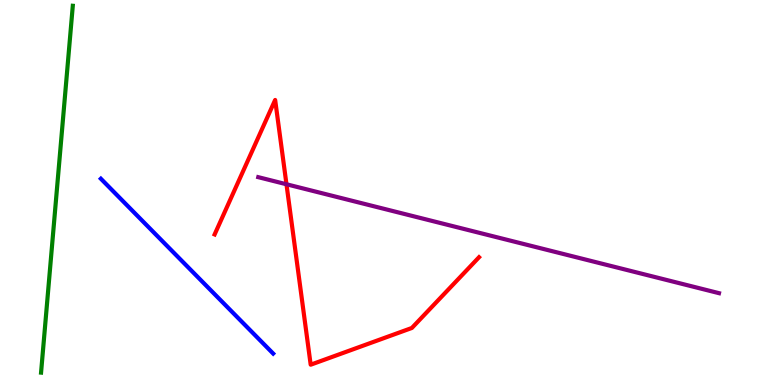[{'lines': ['blue', 'red'], 'intersections': []}, {'lines': ['green', 'red'], 'intersections': []}, {'lines': ['purple', 'red'], 'intersections': [{'x': 3.7, 'y': 5.21}]}, {'lines': ['blue', 'green'], 'intersections': []}, {'lines': ['blue', 'purple'], 'intersections': []}, {'lines': ['green', 'purple'], 'intersections': []}]